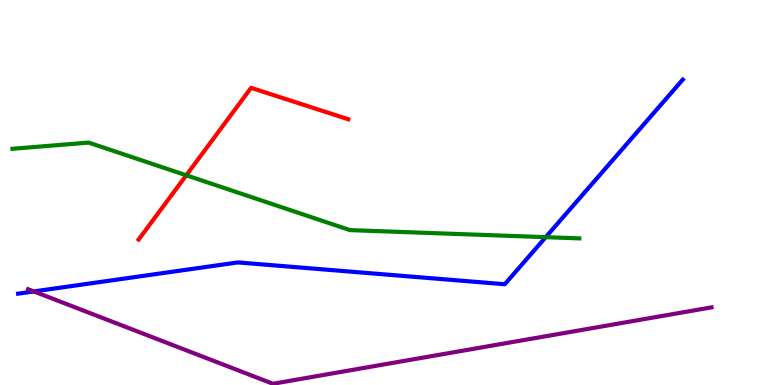[{'lines': ['blue', 'red'], 'intersections': []}, {'lines': ['green', 'red'], 'intersections': [{'x': 2.4, 'y': 5.45}]}, {'lines': ['purple', 'red'], 'intersections': []}, {'lines': ['blue', 'green'], 'intersections': [{'x': 7.04, 'y': 3.84}]}, {'lines': ['blue', 'purple'], 'intersections': [{'x': 0.437, 'y': 2.43}]}, {'lines': ['green', 'purple'], 'intersections': []}]